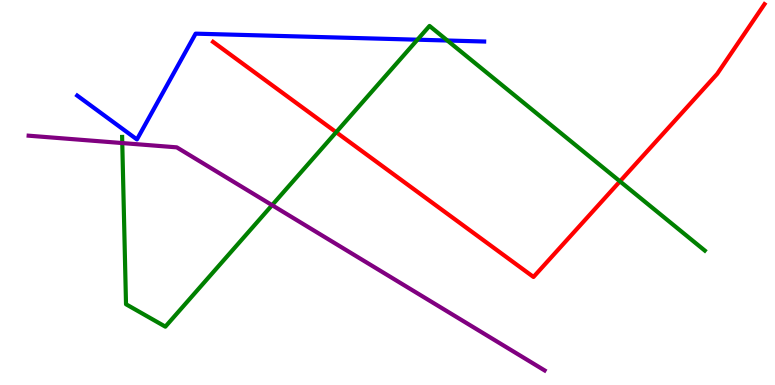[{'lines': ['blue', 'red'], 'intersections': []}, {'lines': ['green', 'red'], 'intersections': [{'x': 4.34, 'y': 6.57}, {'x': 8.0, 'y': 5.29}]}, {'lines': ['purple', 'red'], 'intersections': []}, {'lines': ['blue', 'green'], 'intersections': [{'x': 5.39, 'y': 8.97}, {'x': 5.77, 'y': 8.95}]}, {'lines': ['blue', 'purple'], 'intersections': []}, {'lines': ['green', 'purple'], 'intersections': [{'x': 1.58, 'y': 6.28}, {'x': 3.51, 'y': 4.67}]}]